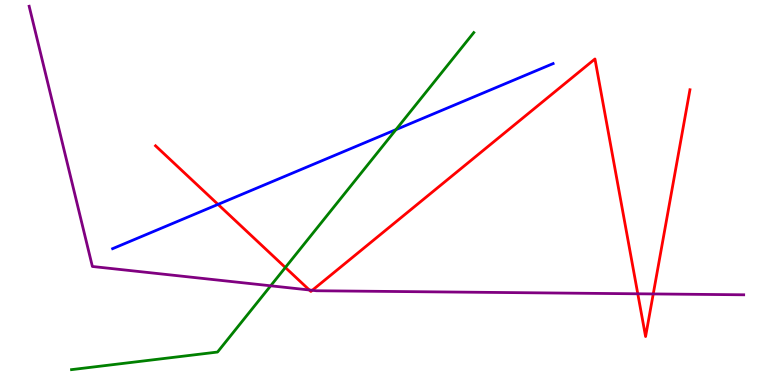[{'lines': ['blue', 'red'], 'intersections': [{'x': 2.81, 'y': 4.69}]}, {'lines': ['green', 'red'], 'intersections': [{'x': 3.68, 'y': 3.05}]}, {'lines': ['purple', 'red'], 'intersections': [{'x': 3.99, 'y': 2.47}, {'x': 4.03, 'y': 2.46}, {'x': 8.23, 'y': 2.37}, {'x': 8.43, 'y': 2.37}]}, {'lines': ['blue', 'green'], 'intersections': [{'x': 5.11, 'y': 6.63}]}, {'lines': ['blue', 'purple'], 'intersections': []}, {'lines': ['green', 'purple'], 'intersections': [{'x': 3.49, 'y': 2.58}]}]